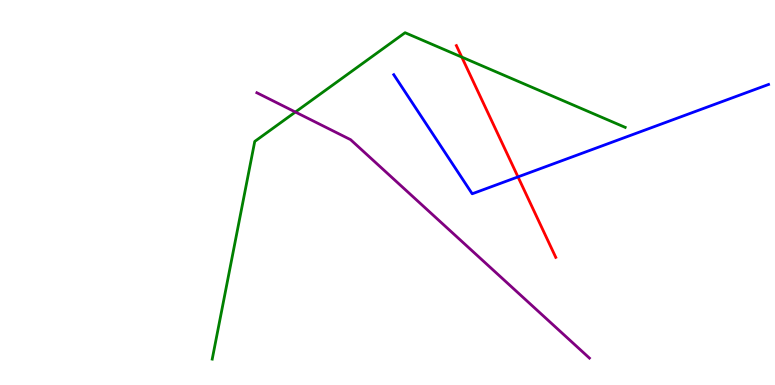[{'lines': ['blue', 'red'], 'intersections': [{'x': 6.68, 'y': 5.41}]}, {'lines': ['green', 'red'], 'intersections': [{'x': 5.96, 'y': 8.52}]}, {'lines': ['purple', 'red'], 'intersections': []}, {'lines': ['blue', 'green'], 'intersections': []}, {'lines': ['blue', 'purple'], 'intersections': []}, {'lines': ['green', 'purple'], 'intersections': [{'x': 3.81, 'y': 7.09}]}]